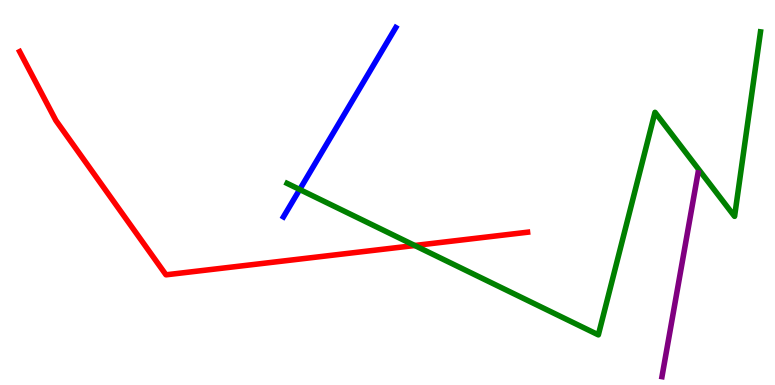[{'lines': ['blue', 'red'], 'intersections': []}, {'lines': ['green', 'red'], 'intersections': [{'x': 5.35, 'y': 3.62}]}, {'lines': ['purple', 'red'], 'intersections': []}, {'lines': ['blue', 'green'], 'intersections': [{'x': 3.87, 'y': 5.08}]}, {'lines': ['blue', 'purple'], 'intersections': []}, {'lines': ['green', 'purple'], 'intersections': []}]